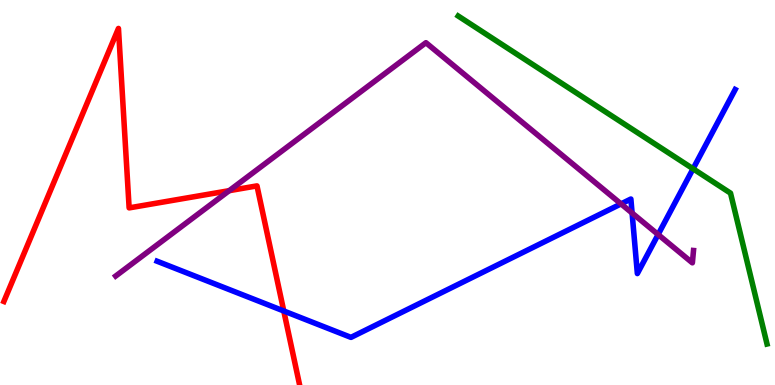[{'lines': ['blue', 'red'], 'intersections': [{'x': 3.66, 'y': 1.92}]}, {'lines': ['green', 'red'], 'intersections': []}, {'lines': ['purple', 'red'], 'intersections': [{'x': 2.96, 'y': 5.05}]}, {'lines': ['blue', 'green'], 'intersections': [{'x': 8.94, 'y': 5.62}]}, {'lines': ['blue', 'purple'], 'intersections': [{'x': 8.01, 'y': 4.7}, {'x': 8.16, 'y': 4.47}, {'x': 8.49, 'y': 3.91}]}, {'lines': ['green', 'purple'], 'intersections': []}]